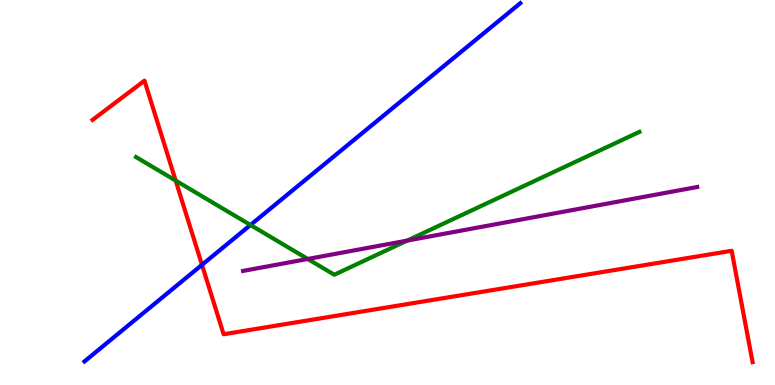[{'lines': ['blue', 'red'], 'intersections': [{'x': 2.61, 'y': 3.12}]}, {'lines': ['green', 'red'], 'intersections': [{'x': 2.27, 'y': 5.31}]}, {'lines': ['purple', 'red'], 'intersections': []}, {'lines': ['blue', 'green'], 'intersections': [{'x': 3.23, 'y': 4.16}]}, {'lines': ['blue', 'purple'], 'intersections': []}, {'lines': ['green', 'purple'], 'intersections': [{'x': 3.97, 'y': 3.27}, {'x': 5.25, 'y': 3.75}]}]